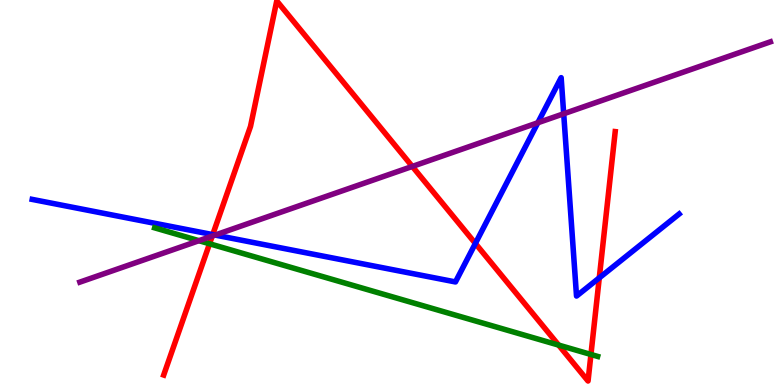[{'lines': ['blue', 'red'], 'intersections': [{'x': 2.74, 'y': 3.91}, {'x': 6.13, 'y': 3.68}, {'x': 7.73, 'y': 2.78}]}, {'lines': ['green', 'red'], 'intersections': [{'x': 2.7, 'y': 3.67}, {'x': 7.21, 'y': 1.04}, {'x': 7.63, 'y': 0.793}]}, {'lines': ['purple', 'red'], 'intersections': [{'x': 2.74, 'y': 3.87}, {'x': 5.32, 'y': 5.68}]}, {'lines': ['blue', 'green'], 'intersections': []}, {'lines': ['blue', 'purple'], 'intersections': [{'x': 2.78, 'y': 3.89}, {'x': 6.94, 'y': 6.81}, {'x': 7.27, 'y': 7.05}]}, {'lines': ['green', 'purple'], 'intersections': [{'x': 2.57, 'y': 3.75}]}]